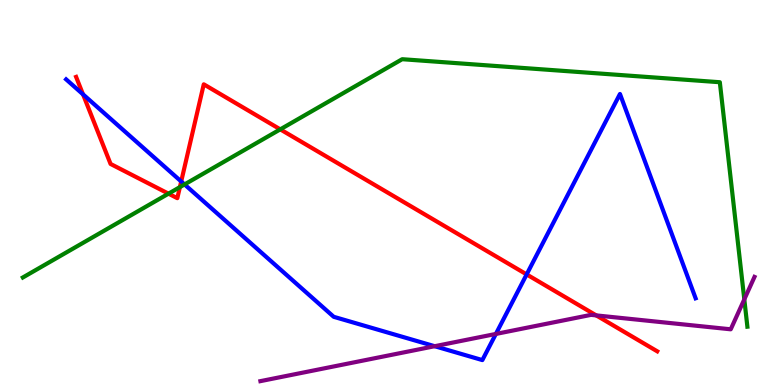[{'lines': ['blue', 'red'], 'intersections': [{'x': 1.07, 'y': 7.55}, {'x': 2.34, 'y': 5.29}, {'x': 6.8, 'y': 2.87}]}, {'lines': ['green', 'red'], 'intersections': [{'x': 2.17, 'y': 4.97}, {'x': 2.32, 'y': 5.14}, {'x': 3.62, 'y': 6.64}]}, {'lines': ['purple', 'red'], 'intersections': [{'x': 7.69, 'y': 1.81}]}, {'lines': ['blue', 'green'], 'intersections': [{'x': 2.38, 'y': 5.21}]}, {'lines': ['blue', 'purple'], 'intersections': [{'x': 5.61, 'y': 1.01}, {'x': 6.4, 'y': 1.33}]}, {'lines': ['green', 'purple'], 'intersections': [{'x': 9.6, 'y': 2.22}]}]